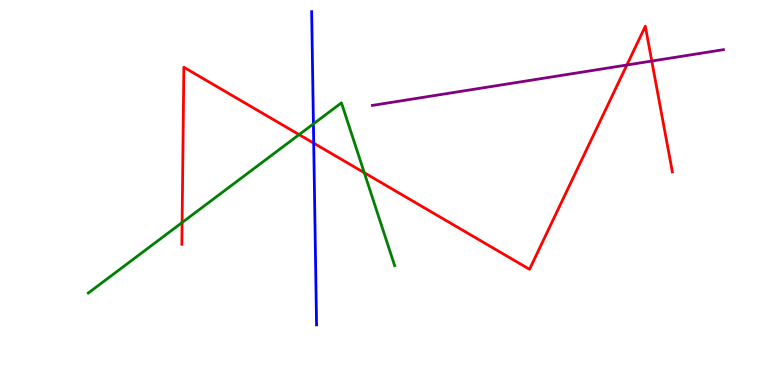[{'lines': ['blue', 'red'], 'intersections': [{'x': 4.05, 'y': 6.28}]}, {'lines': ['green', 'red'], 'intersections': [{'x': 2.35, 'y': 4.22}, {'x': 3.86, 'y': 6.5}, {'x': 4.7, 'y': 5.51}]}, {'lines': ['purple', 'red'], 'intersections': [{'x': 8.09, 'y': 8.31}, {'x': 8.41, 'y': 8.41}]}, {'lines': ['blue', 'green'], 'intersections': [{'x': 4.04, 'y': 6.78}]}, {'lines': ['blue', 'purple'], 'intersections': []}, {'lines': ['green', 'purple'], 'intersections': []}]